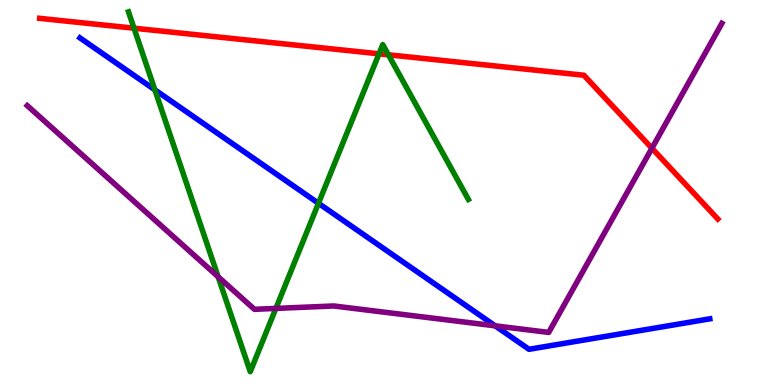[{'lines': ['blue', 'red'], 'intersections': []}, {'lines': ['green', 'red'], 'intersections': [{'x': 1.73, 'y': 9.27}, {'x': 4.89, 'y': 8.6}, {'x': 5.01, 'y': 8.58}]}, {'lines': ['purple', 'red'], 'intersections': [{'x': 8.41, 'y': 6.15}]}, {'lines': ['blue', 'green'], 'intersections': [{'x': 2.0, 'y': 7.67}, {'x': 4.11, 'y': 4.72}]}, {'lines': ['blue', 'purple'], 'intersections': [{'x': 6.39, 'y': 1.54}]}, {'lines': ['green', 'purple'], 'intersections': [{'x': 2.81, 'y': 2.81}, {'x': 3.56, 'y': 1.99}]}]